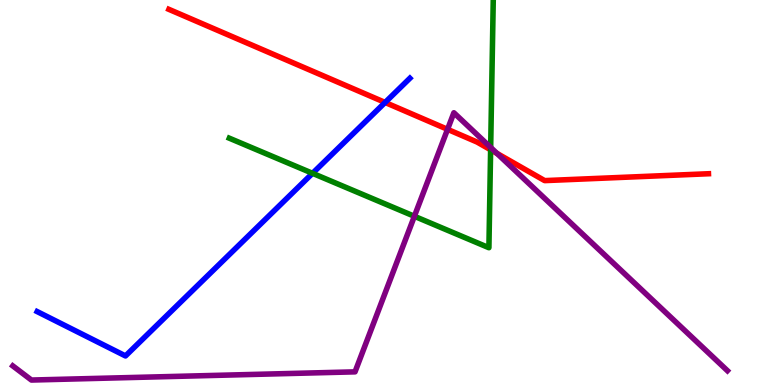[{'lines': ['blue', 'red'], 'intersections': [{'x': 4.97, 'y': 7.34}]}, {'lines': ['green', 'red'], 'intersections': [{'x': 6.33, 'y': 6.11}]}, {'lines': ['purple', 'red'], 'intersections': [{'x': 5.77, 'y': 6.64}, {'x': 6.41, 'y': 6.02}]}, {'lines': ['blue', 'green'], 'intersections': [{'x': 4.03, 'y': 5.5}]}, {'lines': ['blue', 'purple'], 'intersections': []}, {'lines': ['green', 'purple'], 'intersections': [{'x': 5.35, 'y': 4.38}, {'x': 6.33, 'y': 6.17}]}]